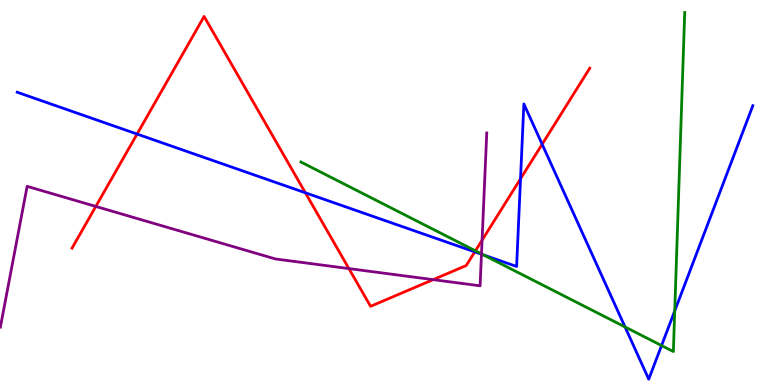[{'lines': ['blue', 'red'], 'intersections': [{'x': 1.77, 'y': 6.52}, {'x': 3.94, 'y': 4.99}, {'x': 6.13, 'y': 3.46}, {'x': 6.72, 'y': 5.36}, {'x': 7.0, 'y': 6.25}]}, {'lines': ['green', 'red'], 'intersections': [{'x': 6.13, 'y': 3.49}]}, {'lines': ['purple', 'red'], 'intersections': [{'x': 1.24, 'y': 4.64}, {'x': 4.5, 'y': 3.02}, {'x': 5.59, 'y': 2.74}, {'x': 6.22, 'y': 3.76}]}, {'lines': ['blue', 'green'], 'intersections': [{'x': 6.24, 'y': 3.38}, {'x': 8.07, 'y': 1.51}, {'x': 8.54, 'y': 1.02}, {'x': 8.71, 'y': 1.92}]}, {'lines': ['blue', 'purple'], 'intersections': [{'x': 6.21, 'y': 3.4}]}, {'lines': ['green', 'purple'], 'intersections': [{'x': 6.21, 'y': 3.41}]}]